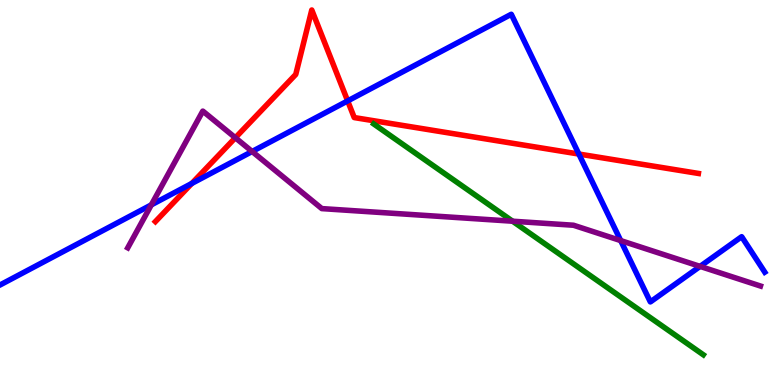[{'lines': ['blue', 'red'], 'intersections': [{'x': 2.47, 'y': 5.24}, {'x': 4.49, 'y': 7.38}, {'x': 7.47, 'y': 6.0}]}, {'lines': ['green', 'red'], 'intersections': []}, {'lines': ['purple', 'red'], 'intersections': [{'x': 3.04, 'y': 6.42}]}, {'lines': ['blue', 'green'], 'intersections': []}, {'lines': ['blue', 'purple'], 'intersections': [{'x': 1.95, 'y': 4.68}, {'x': 3.25, 'y': 6.07}, {'x': 8.01, 'y': 3.75}, {'x': 9.03, 'y': 3.08}]}, {'lines': ['green', 'purple'], 'intersections': [{'x': 6.61, 'y': 4.25}]}]